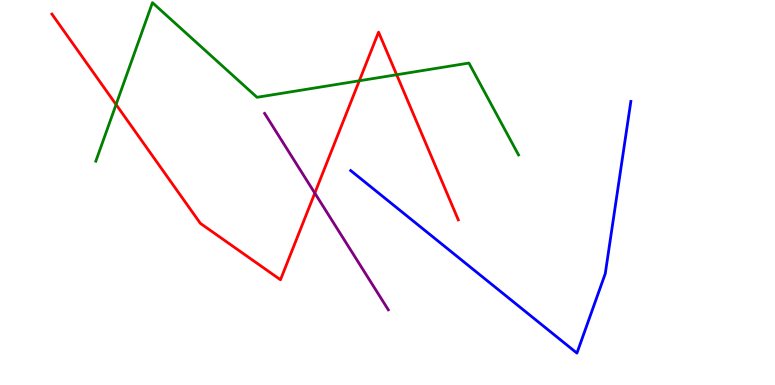[{'lines': ['blue', 'red'], 'intersections': []}, {'lines': ['green', 'red'], 'intersections': [{'x': 1.5, 'y': 7.29}, {'x': 4.64, 'y': 7.9}, {'x': 5.12, 'y': 8.06}]}, {'lines': ['purple', 'red'], 'intersections': [{'x': 4.06, 'y': 4.98}]}, {'lines': ['blue', 'green'], 'intersections': []}, {'lines': ['blue', 'purple'], 'intersections': []}, {'lines': ['green', 'purple'], 'intersections': []}]